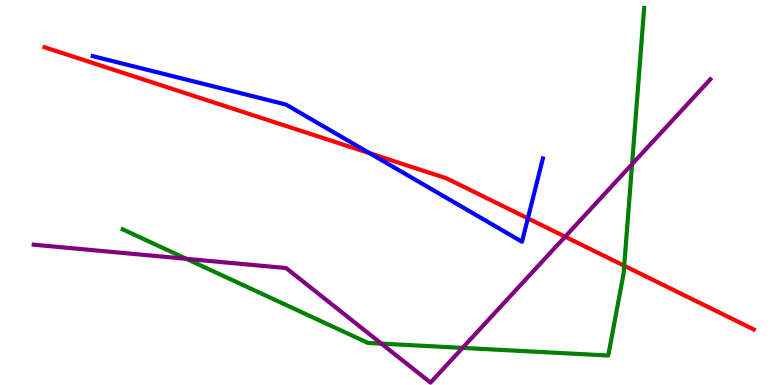[{'lines': ['blue', 'red'], 'intersections': [{'x': 4.77, 'y': 6.02}, {'x': 6.81, 'y': 4.33}]}, {'lines': ['green', 'red'], 'intersections': [{'x': 8.05, 'y': 3.1}]}, {'lines': ['purple', 'red'], 'intersections': [{'x': 7.29, 'y': 3.85}]}, {'lines': ['blue', 'green'], 'intersections': []}, {'lines': ['blue', 'purple'], 'intersections': []}, {'lines': ['green', 'purple'], 'intersections': [{'x': 2.4, 'y': 3.28}, {'x': 4.92, 'y': 1.07}, {'x': 5.97, 'y': 0.964}, {'x': 8.16, 'y': 5.74}]}]